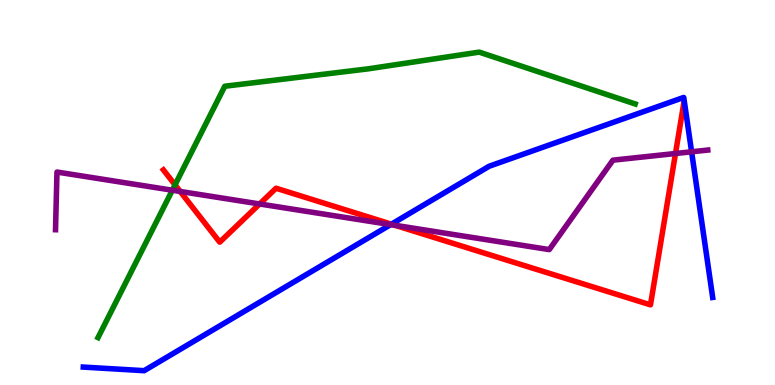[{'lines': ['blue', 'red'], 'intersections': [{'x': 5.05, 'y': 4.18}]}, {'lines': ['green', 'red'], 'intersections': [{'x': 2.26, 'y': 5.2}]}, {'lines': ['purple', 'red'], 'intersections': [{'x': 2.33, 'y': 5.03}, {'x': 3.35, 'y': 4.7}, {'x': 5.1, 'y': 4.15}, {'x': 8.72, 'y': 6.01}]}, {'lines': ['blue', 'green'], 'intersections': []}, {'lines': ['blue', 'purple'], 'intersections': [{'x': 5.04, 'y': 4.17}, {'x': 8.92, 'y': 6.06}]}, {'lines': ['green', 'purple'], 'intersections': [{'x': 2.22, 'y': 5.06}]}]